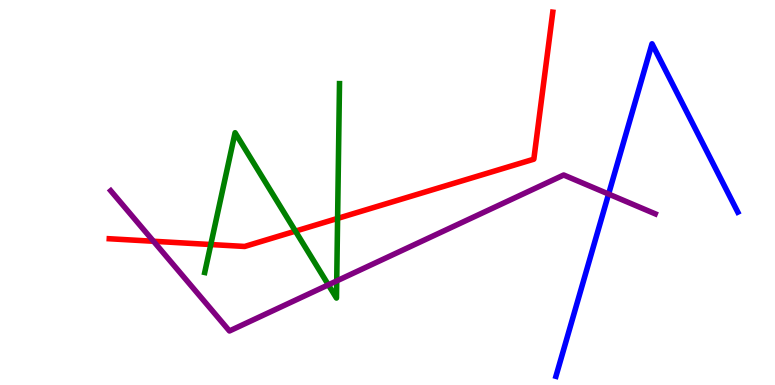[{'lines': ['blue', 'red'], 'intersections': []}, {'lines': ['green', 'red'], 'intersections': [{'x': 2.72, 'y': 3.65}, {'x': 3.81, 'y': 4.0}, {'x': 4.36, 'y': 4.33}]}, {'lines': ['purple', 'red'], 'intersections': [{'x': 1.98, 'y': 3.73}]}, {'lines': ['blue', 'green'], 'intersections': []}, {'lines': ['blue', 'purple'], 'intersections': [{'x': 7.85, 'y': 4.96}]}, {'lines': ['green', 'purple'], 'intersections': [{'x': 4.24, 'y': 2.6}, {'x': 4.34, 'y': 2.7}]}]